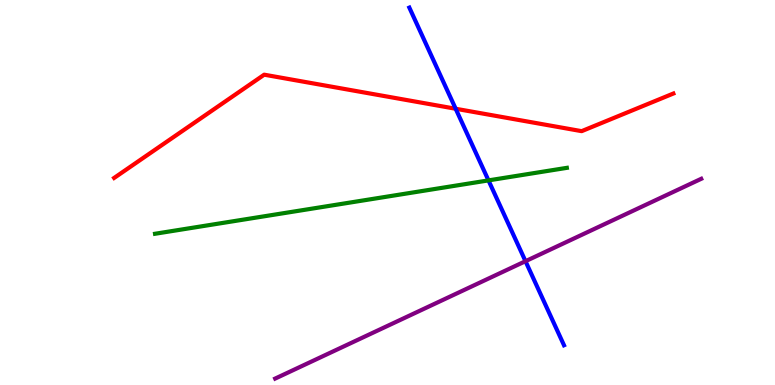[{'lines': ['blue', 'red'], 'intersections': [{'x': 5.88, 'y': 7.18}]}, {'lines': ['green', 'red'], 'intersections': []}, {'lines': ['purple', 'red'], 'intersections': []}, {'lines': ['blue', 'green'], 'intersections': [{'x': 6.3, 'y': 5.31}]}, {'lines': ['blue', 'purple'], 'intersections': [{'x': 6.78, 'y': 3.22}]}, {'lines': ['green', 'purple'], 'intersections': []}]